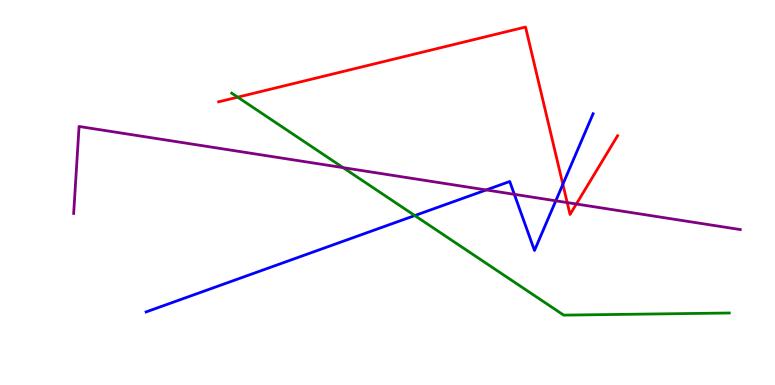[{'lines': ['blue', 'red'], 'intersections': [{'x': 7.26, 'y': 5.21}]}, {'lines': ['green', 'red'], 'intersections': [{'x': 3.07, 'y': 7.48}]}, {'lines': ['purple', 'red'], 'intersections': [{'x': 7.32, 'y': 4.74}, {'x': 7.44, 'y': 4.7}]}, {'lines': ['blue', 'green'], 'intersections': [{'x': 5.35, 'y': 4.4}]}, {'lines': ['blue', 'purple'], 'intersections': [{'x': 6.27, 'y': 5.07}, {'x': 6.64, 'y': 4.95}, {'x': 7.17, 'y': 4.78}]}, {'lines': ['green', 'purple'], 'intersections': [{'x': 4.43, 'y': 5.65}]}]